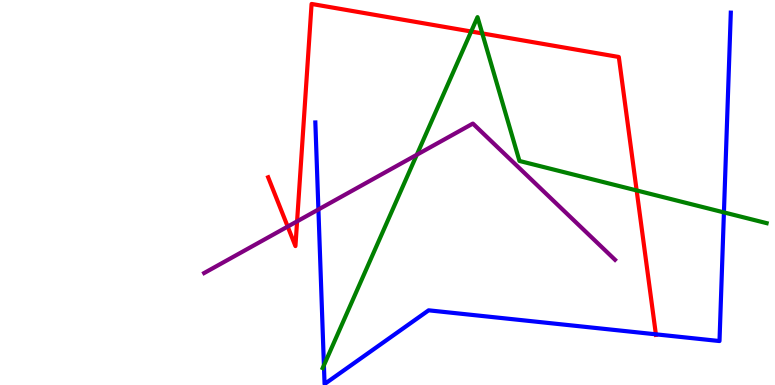[{'lines': ['blue', 'red'], 'intersections': [{'x': 8.46, 'y': 1.32}]}, {'lines': ['green', 'red'], 'intersections': [{'x': 6.08, 'y': 9.18}, {'x': 6.22, 'y': 9.13}, {'x': 8.21, 'y': 5.05}]}, {'lines': ['purple', 'red'], 'intersections': [{'x': 3.71, 'y': 4.12}, {'x': 3.83, 'y': 4.25}]}, {'lines': ['blue', 'green'], 'intersections': [{'x': 4.18, 'y': 0.511}, {'x': 9.34, 'y': 4.48}]}, {'lines': ['blue', 'purple'], 'intersections': [{'x': 4.11, 'y': 4.56}]}, {'lines': ['green', 'purple'], 'intersections': [{'x': 5.38, 'y': 5.98}]}]